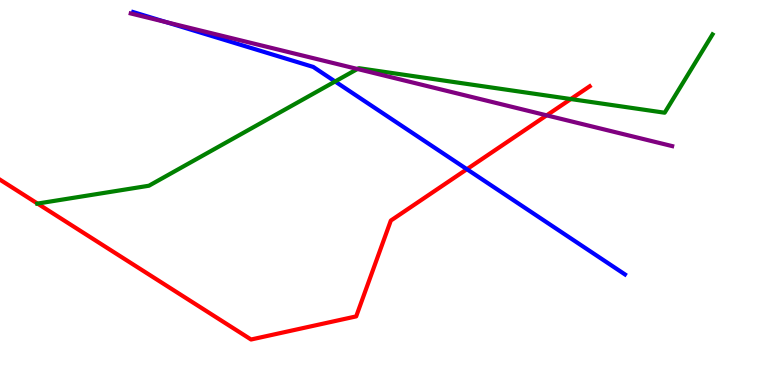[{'lines': ['blue', 'red'], 'intersections': [{'x': 6.02, 'y': 5.61}]}, {'lines': ['green', 'red'], 'intersections': [{'x': 0.484, 'y': 4.71}, {'x': 7.37, 'y': 7.43}]}, {'lines': ['purple', 'red'], 'intersections': [{'x': 7.05, 'y': 7.0}]}, {'lines': ['blue', 'green'], 'intersections': [{'x': 4.32, 'y': 7.88}]}, {'lines': ['blue', 'purple'], 'intersections': [{'x': 2.14, 'y': 9.43}]}, {'lines': ['green', 'purple'], 'intersections': [{'x': 4.61, 'y': 8.21}]}]